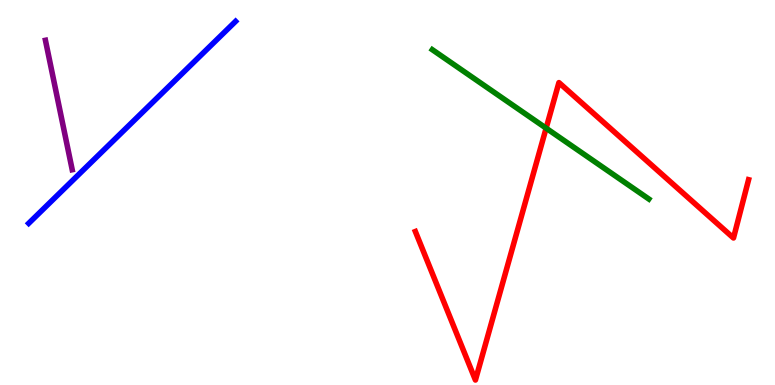[{'lines': ['blue', 'red'], 'intersections': []}, {'lines': ['green', 'red'], 'intersections': [{'x': 7.05, 'y': 6.67}]}, {'lines': ['purple', 'red'], 'intersections': []}, {'lines': ['blue', 'green'], 'intersections': []}, {'lines': ['blue', 'purple'], 'intersections': []}, {'lines': ['green', 'purple'], 'intersections': []}]